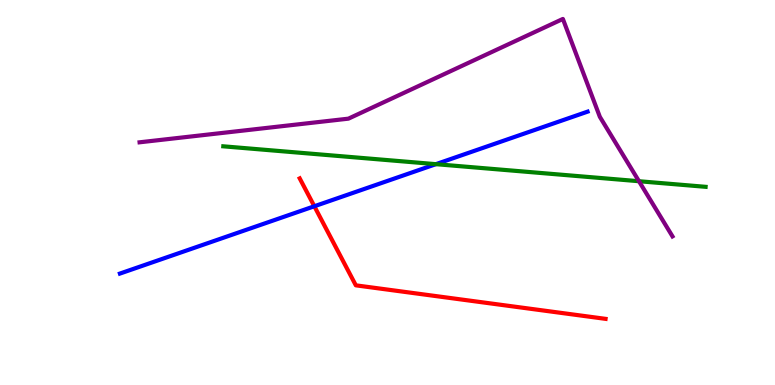[{'lines': ['blue', 'red'], 'intersections': [{'x': 4.06, 'y': 4.64}]}, {'lines': ['green', 'red'], 'intersections': []}, {'lines': ['purple', 'red'], 'intersections': []}, {'lines': ['blue', 'green'], 'intersections': [{'x': 5.62, 'y': 5.74}]}, {'lines': ['blue', 'purple'], 'intersections': []}, {'lines': ['green', 'purple'], 'intersections': [{'x': 8.24, 'y': 5.29}]}]